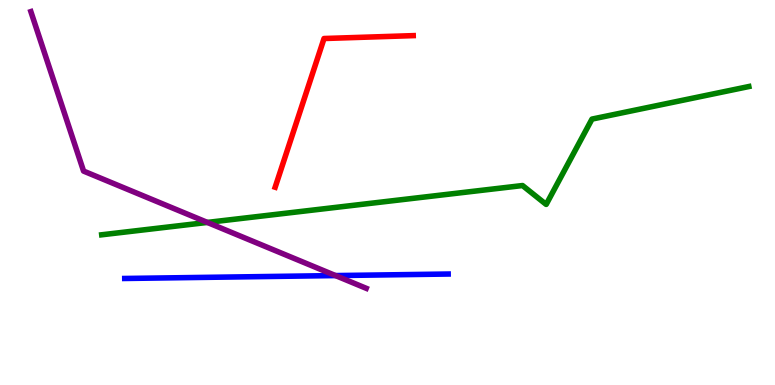[{'lines': ['blue', 'red'], 'intersections': []}, {'lines': ['green', 'red'], 'intersections': []}, {'lines': ['purple', 'red'], 'intersections': []}, {'lines': ['blue', 'green'], 'intersections': []}, {'lines': ['blue', 'purple'], 'intersections': [{'x': 4.33, 'y': 2.84}]}, {'lines': ['green', 'purple'], 'intersections': [{'x': 2.68, 'y': 4.22}]}]